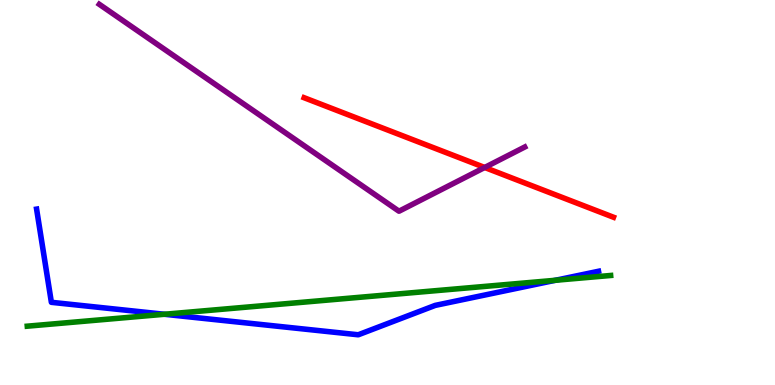[{'lines': ['blue', 'red'], 'intersections': []}, {'lines': ['green', 'red'], 'intersections': []}, {'lines': ['purple', 'red'], 'intersections': [{'x': 6.25, 'y': 5.65}]}, {'lines': ['blue', 'green'], 'intersections': [{'x': 2.12, 'y': 1.84}, {'x': 7.17, 'y': 2.72}]}, {'lines': ['blue', 'purple'], 'intersections': []}, {'lines': ['green', 'purple'], 'intersections': []}]